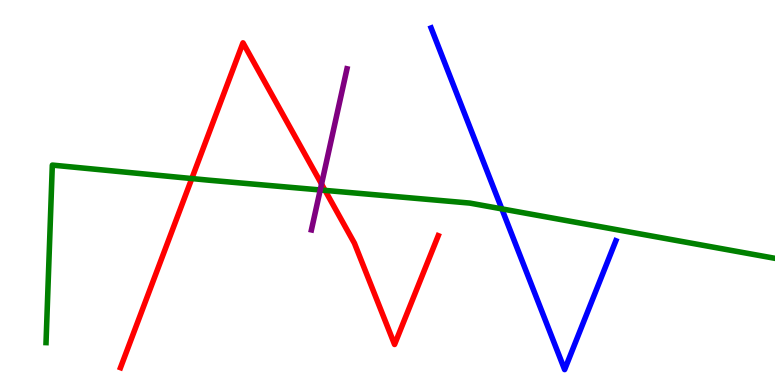[{'lines': ['blue', 'red'], 'intersections': []}, {'lines': ['green', 'red'], 'intersections': [{'x': 2.47, 'y': 5.36}, {'x': 4.19, 'y': 5.05}]}, {'lines': ['purple', 'red'], 'intersections': [{'x': 4.15, 'y': 5.22}]}, {'lines': ['blue', 'green'], 'intersections': [{'x': 6.48, 'y': 4.57}]}, {'lines': ['blue', 'purple'], 'intersections': []}, {'lines': ['green', 'purple'], 'intersections': [{'x': 4.13, 'y': 5.07}]}]